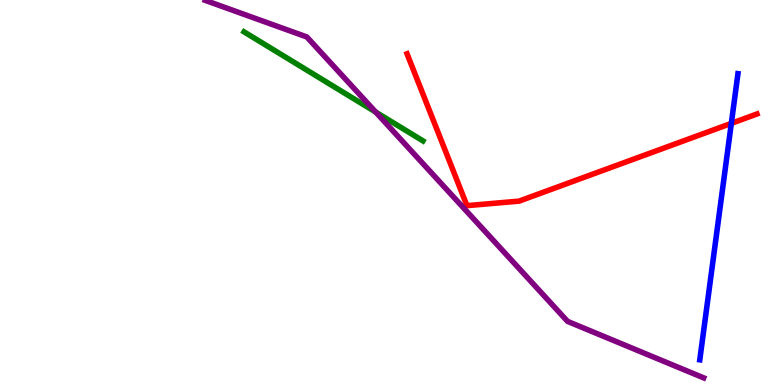[{'lines': ['blue', 'red'], 'intersections': [{'x': 9.44, 'y': 6.8}]}, {'lines': ['green', 'red'], 'intersections': []}, {'lines': ['purple', 'red'], 'intersections': []}, {'lines': ['blue', 'green'], 'intersections': []}, {'lines': ['blue', 'purple'], 'intersections': []}, {'lines': ['green', 'purple'], 'intersections': [{'x': 4.85, 'y': 7.09}]}]